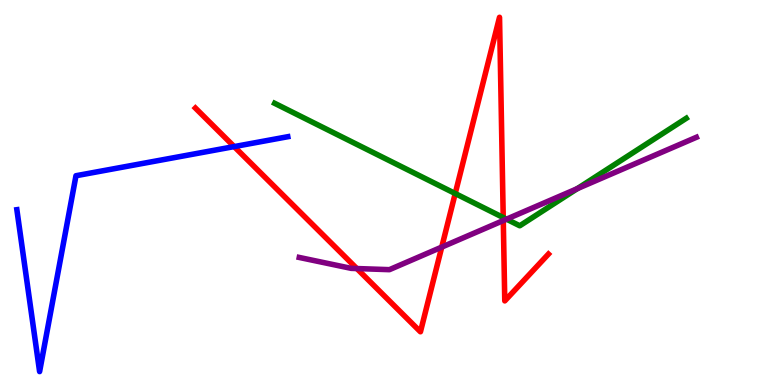[{'lines': ['blue', 'red'], 'intersections': [{'x': 3.02, 'y': 6.19}]}, {'lines': ['green', 'red'], 'intersections': [{'x': 5.87, 'y': 4.97}, {'x': 6.49, 'y': 4.35}]}, {'lines': ['purple', 'red'], 'intersections': [{'x': 4.6, 'y': 3.02}, {'x': 5.7, 'y': 3.58}, {'x': 6.49, 'y': 4.27}]}, {'lines': ['blue', 'green'], 'intersections': []}, {'lines': ['blue', 'purple'], 'intersections': []}, {'lines': ['green', 'purple'], 'intersections': [{'x': 6.54, 'y': 4.31}, {'x': 7.45, 'y': 5.1}]}]